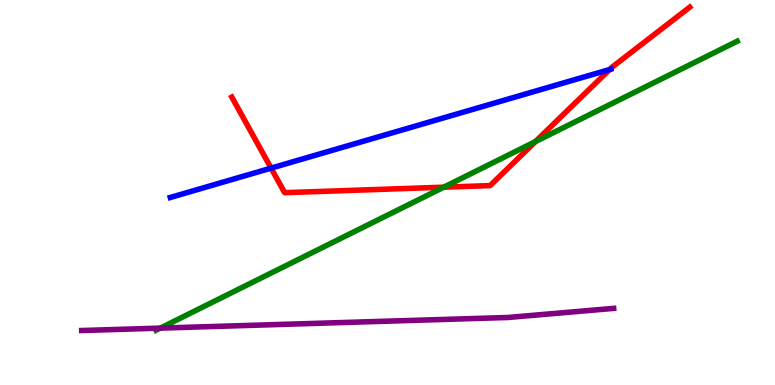[{'lines': ['blue', 'red'], 'intersections': [{'x': 3.5, 'y': 5.63}, {'x': 7.87, 'y': 8.19}]}, {'lines': ['green', 'red'], 'intersections': [{'x': 5.73, 'y': 5.14}, {'x': 6.91, 'y': 6.32}]}, {'lines': ['purple', 'red'], 'intersections': []}, {'lines': ['blue', 'green'], 'intersections': []}, {'lines': ['blue', 'purple'], 'intersections': []}, {'lines': ['green', 'purple'], 'intersections': [{'x': 2.07, 'y': 1.48}]}]